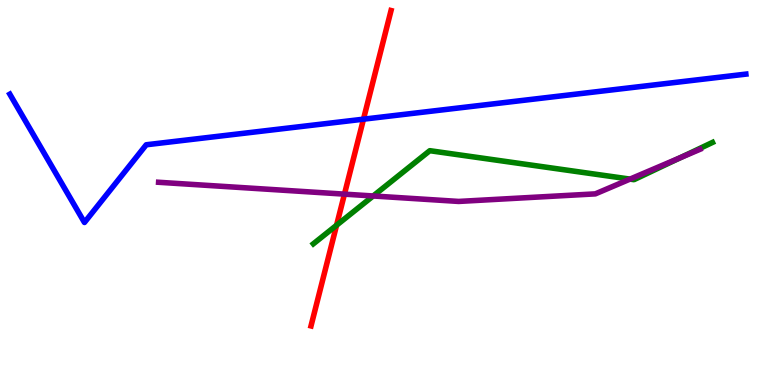[{'lines': ['blue', 'red'], 'intersections': [{'x': 4.69, 'y': 6.9}]}, {'lines': ['green', 'red'], 'intersections': [{'x': 4.34, 'y': 4.15}]}, {'lines': ['purple', 'red'], 'intersections': [{'x': 4.44, 'y': 4.96}]}, {'lines': ['blue', 'green'], 'intersections': []}, {'lines': ['blue', 'purple'], 'intersections': []}, {'lines': ['green', 'purple'], 'intersections': [{'x': 4.82, 'y': 4.91}, {'x': 8.13, 'y': 5.35}, {'x': 8.78, 'y': 5.91}]}]